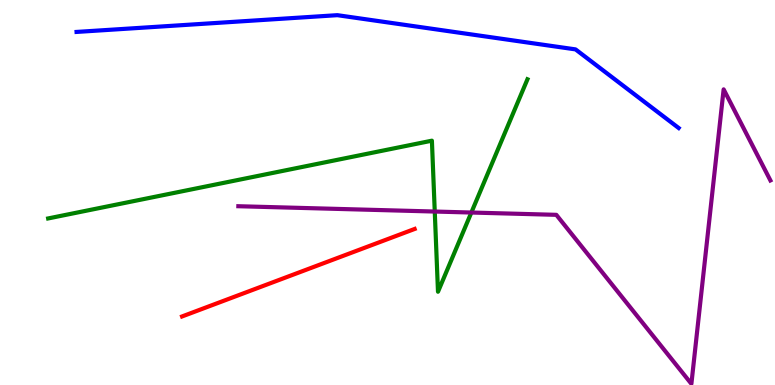[{'lines': ['blue', 'red'], 'intersections': []}, {'lines': ['green', 'red'], 'intersections': []}, {'lines': ['purple', 'red'], 'intersections': []}, {'lines': ['blue', 'green'], 'intersections': []}, {'lines': ['blue', 'purple'], 'intersections': []}, {'lines': ['green', 'purple'], 'intersections': [{'x': 5.61, 'y': 4.51}, {'x': 6.08, 'y': 4.48}]}]